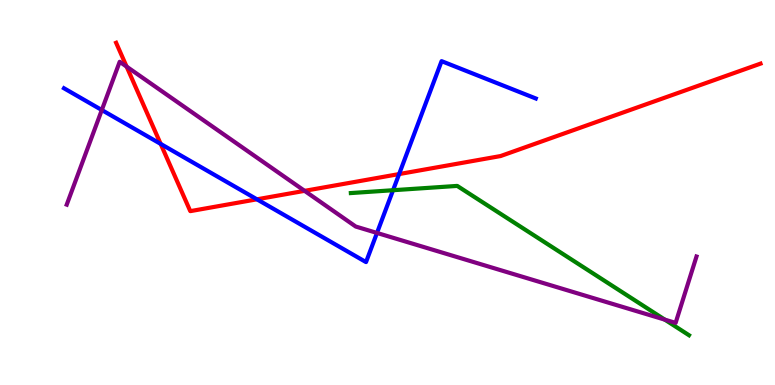[{'lines': ['blue', 'red'], 'intersections': [{'x': 2.07, 'y': 6.26}, {'x': 3.32, 'y': 4.82}, {'x': 5.15, 'y': 5.48}]}, {'lines': ['green', 'red'], 'intersections': []}, {'lines': ['purple', 'red'], 'intersections': [{'x': 1.63, 'y': 8.27}, {'x': 3.93, 'y': 5.04}]}, {'lines': ['blue', 'green'], 'intersections': [{'x': 5.07, 'y': 5.06}]}, {'lines': ['blue', 'purple'], 'intersections': [{'x': 1.31, 'y': 7.14}, {'x': 4.86, 'y': 3.95}]}, {'lines': ['green', 'purple'], 'intersections': [{'x': 8.58, 'y': 1.7}]}]